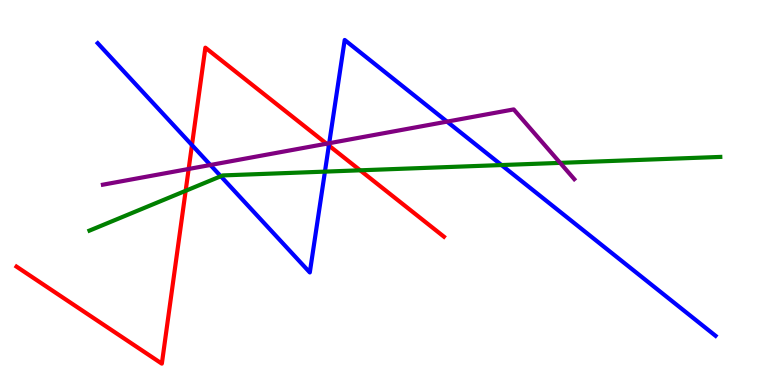[{'lines': ['blue', 'red'], 'intersections': [{'x': 2.48, 'y': 6.23}, {'x': 4.24, 'y': 6.22}]}, {'lines': ['green', 'red'], 'intersections': [{'x': 2.4, 'y': 5.04}, {'x': 4.65, 'y': 5.58}]}, {'lines': ['purple', 'red'], 'intersections': [{'x': 2.43, 'y': 5.61}, {'x': 4.21, 'y': 6.27}]}, {'lines': ['blue', 'green'], 'intersections': [{'x': 2.85, 'y': 5.42}, {'x': 4.19, 'y': 5.54}, {'x': 6.47, 'y': 5.71}]}, {'lines': ['blue', 'purple'], 'intersections': [{'x': 2.71, 'y': 5.71}, {'x': 4.25, 'y': 6.28}, {'x': 5.77, 'y': 6.84}]}, {'lines': ['green', 'purple'], 'intersections': [{'x': 7.23, 'y': 5.77}]}]